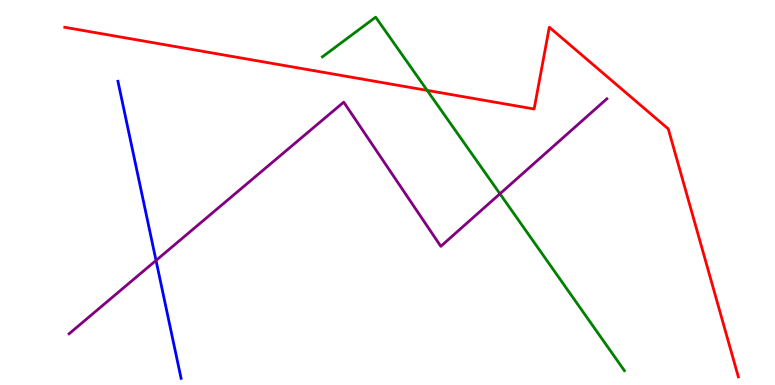[{'lines': ['blue', 'red'], 'intersections': []}, {'lines': ['green', 'red'], 'intersections': [{'x': 5.51, 'y': 7.65}]}, {'lines': ['purple', 'red'], 'intersections': []}, {'lines': ['blue', 'green'], 'intersections': []}, {'lines': ['blue', 'purple'], 'intersections': [{'x': 2.01, 'y': 3.23}]}, {'lines': ['green', 'purple'], 'intersections': [{'x': 6.45, 'y': 4.97}]}]